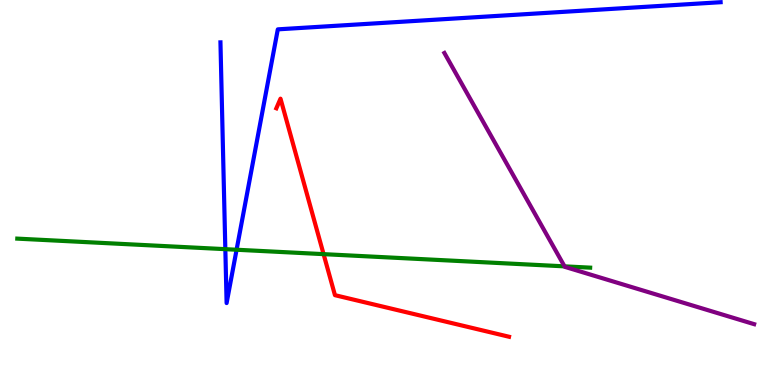[{'lines': ['blue', 'red'], 'intersections': []}, {'lines': ['green', 'red'], 'intersections': [{'x': 4.18, 'y': 3.4}]}, {'lines': ['purple', 'red'], 'intersections': []}, {'lines': ['blue', 'green'], 'intersections': [{'x': 2.91, 'y': 3.53}, {'x': 3.05, 'y': 3.51}]}, {'lines': ['blue', 'purple'], 'intersections': []}, {'lines': ['green', 'purple'], 'intersections': [{'x': 7.28, 'y': 3.08}]}]